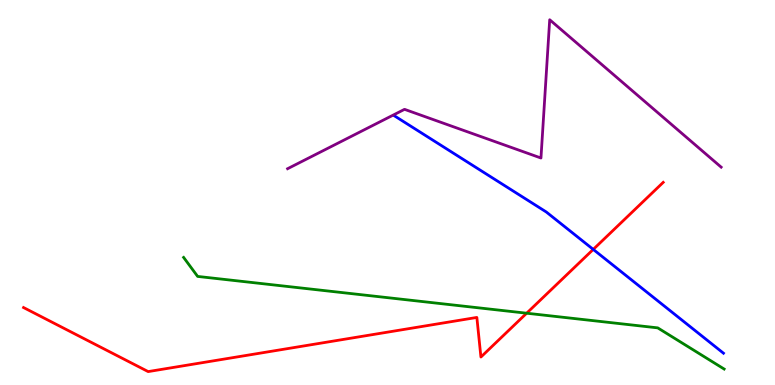[{'lines': ['blue', 'red'], 'intersections': [{'x': 7.65, 'y': 3.52}]}, {'lines': ['green', 'red'], 'intersections': [{'x': 6.8, 'y': 1.86}]}, {'lines': ['purple', 'red'], 'intersections': []}, {'lines': ['blue', 'green'], 'intersections': []}, {'lines': ['blue', 'purple'], 'intersections': []}, {'lines': ['green', 'purple'], 'intersections': []}]